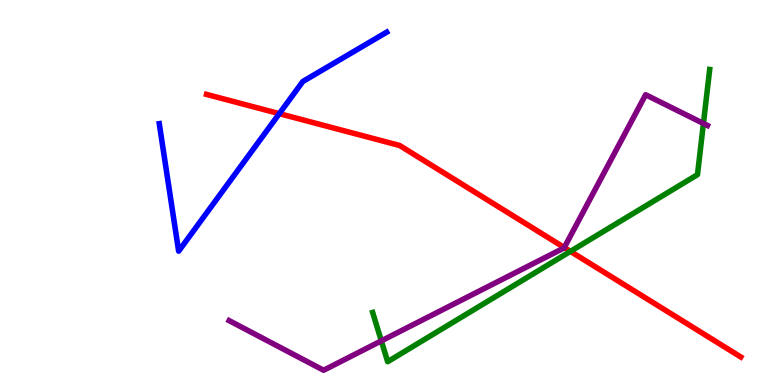[{'lines': ['blue', 'red'], 'intersections': [{'x': 3.6, 'y': 7.05}]}, {'lines': ['green', 'red'], 'intersections': [{'x': 7.36, 'y': 3.47}]}, {'lines': ['purple', 'red'], 'intersections': [{'x': 7.28, 'y': 3.57}]}, {'lines': ['blue', 'green'], 'intersections': []}, {'lines': ['blue', 'purple'], 'intersections': []}, {'lines': ['green', 'purple'], 'intersections': [{'x': 4.92, 'y': 1.15}, {'x': 9.08, 'y': 6.79}]}]